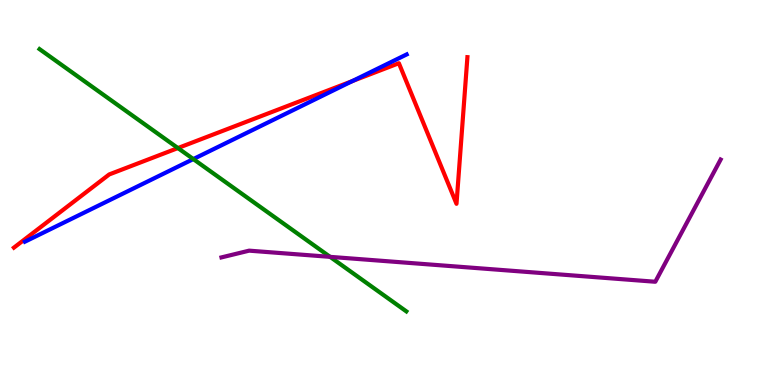[{'lines': ['blue', 'red'], 'intersections': [{'x': 4.54, 'y': 7.89}]}, {'lines': ['green', 'red'], 'intersections': [{'x': 2.3, 'y': 6.15}]}, {'lines': ['purple', 'red'], 'intersections': []}, {'lines': ['blue', 'green'], 'intersections': [{'x': 2.49, 'y': 5.87}]}, {'lines': ['blue', 'purple'], 'intersections': []}, {'lines': ['green', 'purple'], 'intersections': [{'x': 4.26, 'y': 3.33}]}]